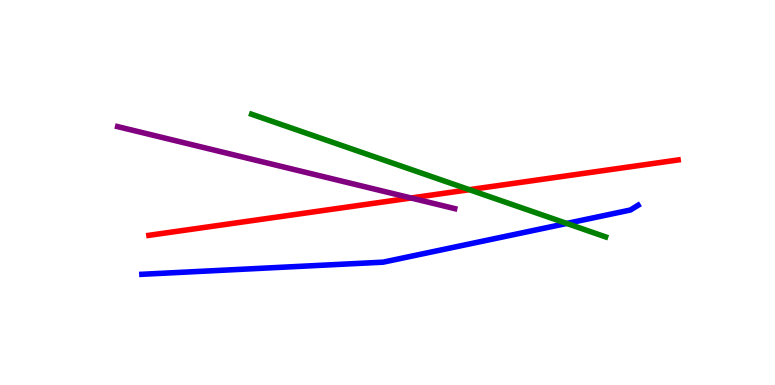[{'lines': ['blue', 'red'], 'intersections': []}, {'lines': ['green', 'red'], 'intersections': [{'x': 6.06, 'y': 5.07}]}, {'lines': ['purple', 'red'], 'intersections': [{'x': 5.3, 'y': 4.86}]}, {'lines': ['blue', 'green'], 'intersections': [{'x': 7.31, 'y': 4.2}]}, {'lines': ['blue', 'purple'], 'intersections': []}, {'lines': ['green', 'purple'], 'intersections': []}]